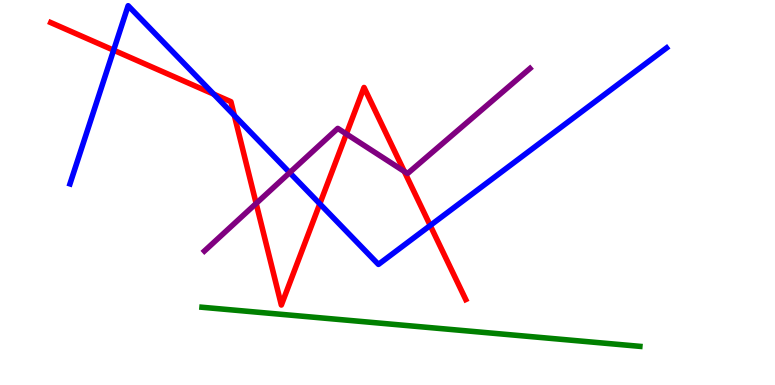[{'lines': ['blue', 'red'], 'intersections': [{'x': 1.47, 'y': 8.7}, {'x': 2.76, 'y': 7.55}, {'x': 3.02, 'y': 7.0}, {'x': 4.13, 'y': 4.71}, {'x': 5.55, 'y': 4.14}]}, {'lines': ['green', 'red'], 'intersections': []}, {'lines': ['purple', 'red'], 'intersections': [{'x': 3.31, 'y': 4.72}, {'x': 4.47, 'y': 6.52}, {'x': 5.22, 'y': 5.55}]}, {'lines': ['blue', 'green'], 'intersections': []}, {'lines': ['blue', 'purple'], 'intersections': [{'x': 3.74, 'y': 5.52}]}, {'lines': ['green', 'purple'], 'intersections': []}]